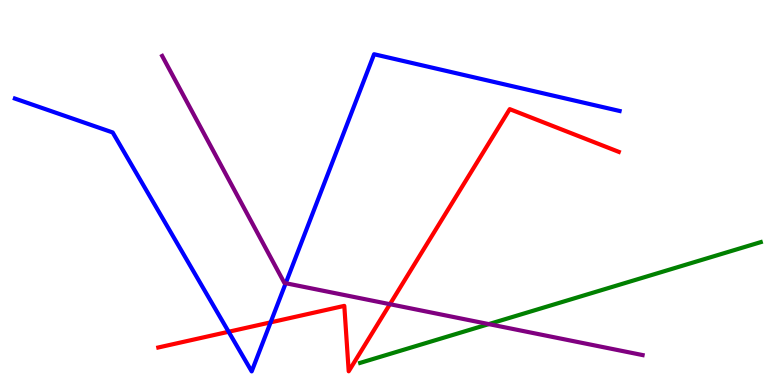[{'lines': ['blue', 'red'], 'intersections': [{'x': 2.95, 'y': 1.38}, {'x': 3.49, 'y': 1.63}]}, {'lines': ['green', 'red'], 'intersections': []}, {'lines': ['purple', 'red'], 'intersections': [{'x': 5.03, 'y': 2.1}]}, {'lines': ['blue', 'green'], 'intersections': []}, {'lines': ['blue', 'purple'], 'intersections': [{'x': 3.69, 'y': 2.64}]}, {'lines': ['green', 'purple'], 'intersections': [{'x': 6.31, 'y': 1.58}]}]